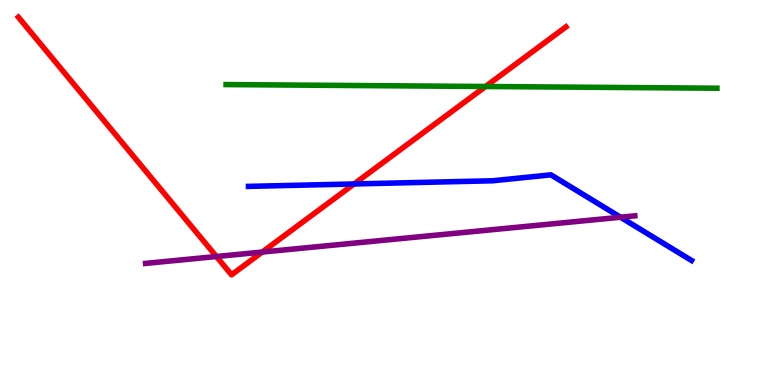[{'lines': ['blue', 'red'], 'intersections': [{'x': 4.57, 'y': 5.22}]}, {'lines': ['green', 'red'], 'intersections': [{'x': 6.27, 'y': 7.75}]}, {'lines': ['purple', 'red'], 'intersections': [{'x': 2.79, 'y': 3.34}, {'x': 3.38, 'y': 3.45}]}, {'lines': ['blue', 'green'], 'intersections': []}, {'lines': ['blue', 'purple'], 'intersections': [{'x': 8.01, 'y': 4.36}]}, {'lines': ['green', 'purple'], 'intersections': []}]